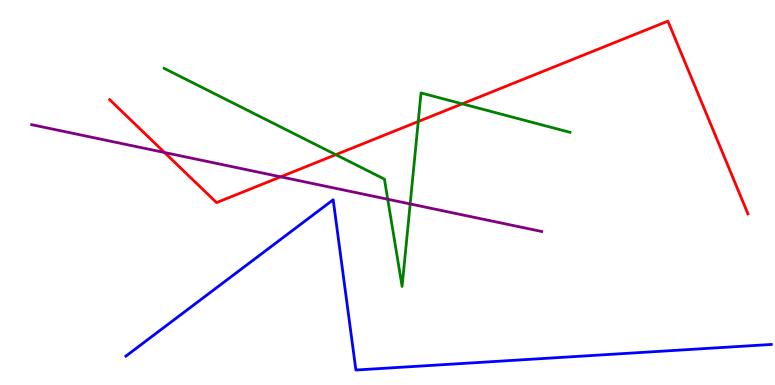[{'lines': ['blue', 'red'], 'intersections': []}, {'lines': ['green', 'red'], 'intersections': [{'x': 4.33, 'y': 5.98}, {'x': 5.4, 'y': 6.84}, {'x': 5.96, 'y': 7.3}]}, {'lines': ['purple', 'red'], 'intersections': [{'x': 2.12, 'y': 6.04}, {'x': 3.62, 'y': 5.41}]}, {'lines': ['blue', 'green'], 'intersections': []}, {'lines': ['blue', 'purple'], 'intersections': []}, {'lines': ['green', 'purple'], 'intersections': [{'x': 5.0, 'y': 4.82}, {'x': 5.29, 'y': 4.7}]}]